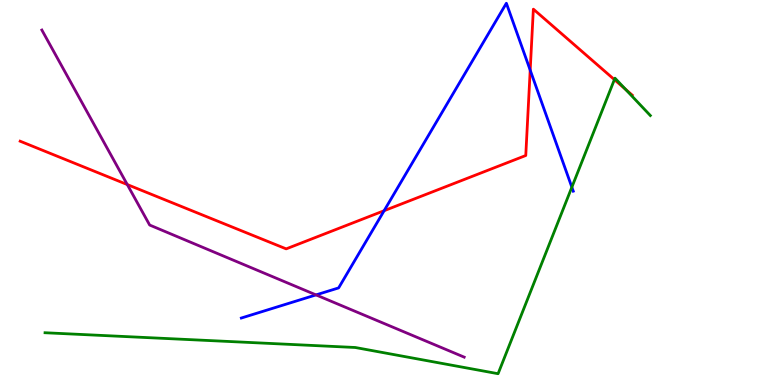[{'lines': ['blue', 'red'], 'intersections': [{'x': 4.96, 'y': 4.53}, {'x': 6.84, 'y': 8.18}]}, {'lines': ['green', 'red'], 'intersections': [{'x': 7.93, 'y': 7.93}, {'x': 8.07, 'y': 7.68}]}, {'lines': ['purple', 'red'], 'intersections': [{'x': 1.64, 'y': 5.21}]}, {'lines': ['blue', 'green'], 'intersections': [{'x': 7.38, 'y': 5.14}]}, {'lines': ['blue', 'purple'], 'intersections': [{'x': 4.08, 'y': 2.34}]}, {'lines': ['green', 'purple'], 'intersections': []}]